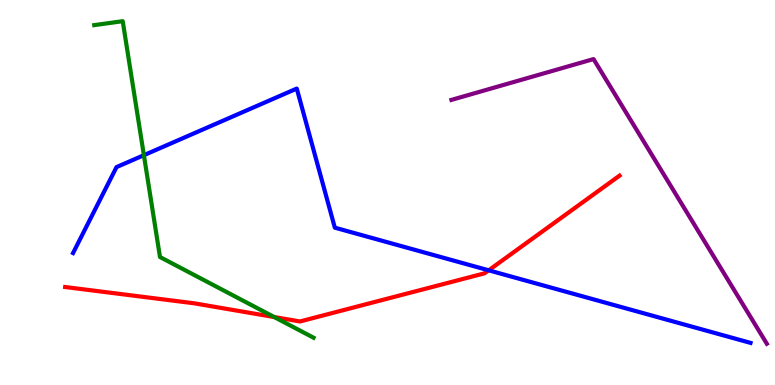[{'lines': ['blue', 'red'], 'intersections': [{'x': 6.31, 'y': 2.98}]}, {'lines': ['green', 'red'], 'intersections': [{'x': 3.54, 'y': 1.76}]}, {'lines': ['purple', 'red'], 'intersections': []}, {'lines': ['blue', 'green'], 'intersections': [{'x': 1.86, 'y': 5.97}]}, {'lines': ['blue', 'purple'], 'intersections': []}, {'lines': ['green', 'purple'], 'intersections': []}]